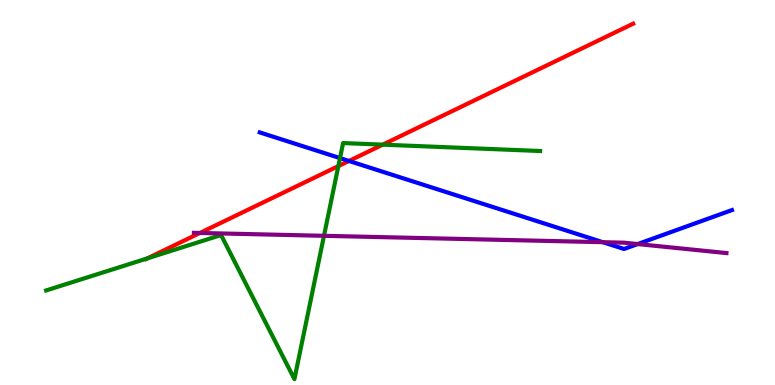[{'lines': ['blue', 'red'], 'intersections': [{'x': 4.5, 'y': 5.82}]}, {'lines': ['green', 'red'], 'intersections': [{'x': 1.9, 'y': 3.29}, {'x': 4.37, 'y': 5.69}, {'x': 4.94, 'y': 6.24}]}, {'lines': ['purple', 'red'], 'intersections': [{'x': 2.58, 'y': 3.95}]}, {'lines': ['blue', 'green'], 'intersections': [{'x': 4.39, 'y': 5.89}]}, {'lines': ['blue', 'purple'], 'intersections': [{'x': 7.78, 'y': 3.71}, {'x': 8.23, 'y': 3.66}]}, {'lines': ['green', 'purple'], 'intersections': [{'x': 4.18, 'y': 3.88}]}]